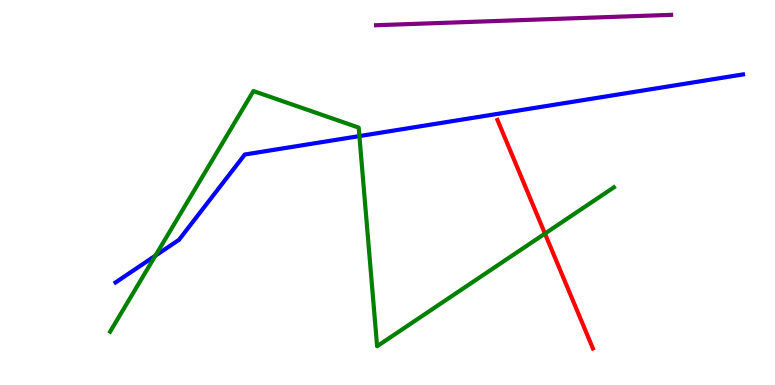[{'lines': ['blue', 'red'], 'intersections': []}, {'lines': ['green', 'red'], 'intersections': [{'x': 7.03, 'y': 3.93}]}, {'lines': ['purple', 'red'], 'intersections': []}, {'lines': ['blue', 'green'], 'intersections': [{'x': 2.0, 'y': 3.36}, {'x': 4.64, 'y': 6.47}]}, {'lines': ['blue', 'purple'], 'intersections': []}, {'lines': ['green', 'purple'], 'intersections': []}]